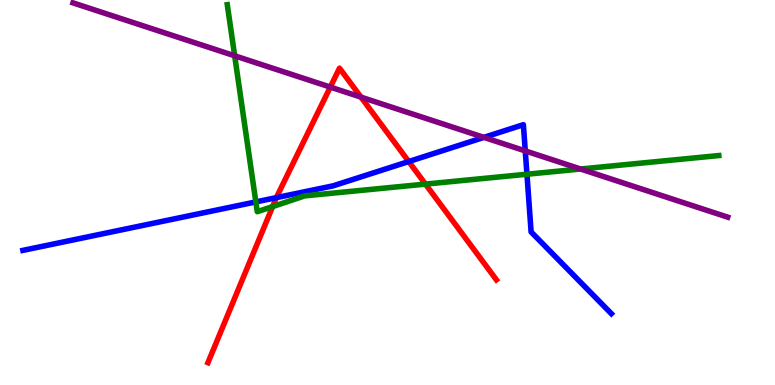[{'lines': ['blue', 'red'], 'intersections': [{'x': 3.57, 'y': 4.87}, {'x': 5.27, 'y': 5.8}]}, {'lines': ['green', 'red'], 'intersections': [{'x': 3.52, 'y': 4.63}, {'x': 5.49, 'y': 5.22}]}, {'lines': ['purple', 'red'], 'intersections': [{'x': 4.26, 'y': 7.74}, {'x': 4.66, 'y': 7.48}]}, {'lines': ['blue', 'green'], 'intersections': [{'x': 3.3, 'y': 4.76}, {'x': 6.8, 'y': 5.47}]}, {'lines': ['blue', 'purple'], 'intersections': [{'x': 6.24, 'y': 6.43}, {'x': 6.78, 'y': 6.08}]}, {'lines': ['green', 'purple'], 'intersections': [{'x': 3.03, 'y': 8.55}, {'x': 7.49, 'y': 5.61}]}]